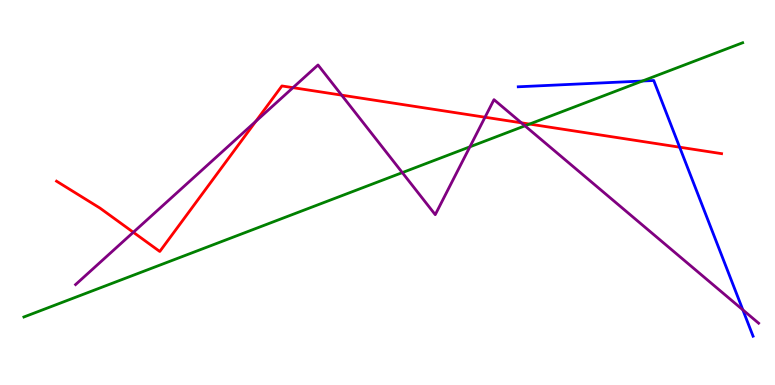[{'lines': ['blue', 'red'], 'intersections': [{'x': 8.77, 'y': 6.18}]}, {'lines': ['green', 'red'], 'intersections': [{'x': 6.83, 'y': 6.78}]}, {'lines': ['purple', 'red'], 'intersections': [{'x': 1.72, 'y': 3.97}, {'x': 3.3, 'y': 6.85}, {'x': 3.78, 'y': 7.72}, {'x': 4.41, 'y': 7.53}, {'x': 6.26, 'y': 6.96}, {'x': 6.73, 'y': 6.81}]}, {'lines': ['blue', 'green'], 'intersections': [{'x': 8.29, 'y': 7.9}]}, {'lines': ['blue', 'purple'], 'intersections': [{'x': 9.59, 'y': 1.95}]}, {'lines': ['green', 'purple'], 'intersections': [{'x': 5.19, 'y': 5.52}, {'x': 6.06, 'y': 6.19}, {'x': 6.77, 'y': 6.73}]}]